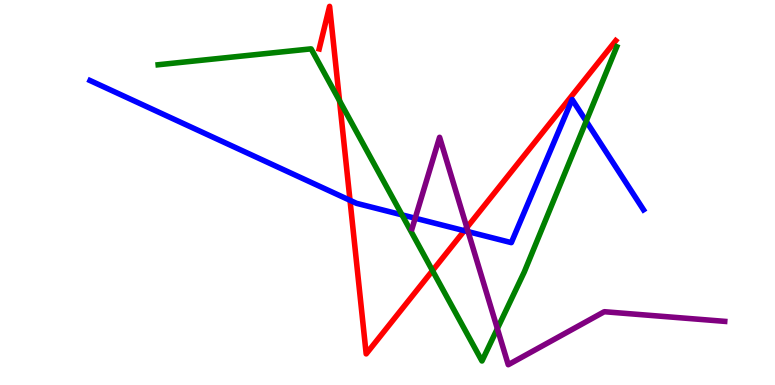[{'lines': ['blue', 'red'], 'intersections': [{'x': 4.52, 'y': 4.8}, {'x': 5.99, 'y': 4.01}]}, {'lines': ['green', 'red'], 'intersections': [{'x': 4.38, 'y': 7.38}, {'x': 5.58, 'y': 2.97}]}, {'lines': ['purple', 'red'], 'intersections': [{'x': 6.02, 'y': 4.09}]}, {'lines': ['blue', 'green'], 'intersections': [{'x': 5.19, 'y': 4.42}, {'x': 7.56, 'y': 6.85}]}, {'lines': ['blue', 'purple'], 'intersections': [{'x': 5.36, 'y': 4.33}, {'x': 6.04, 'y': 3.98}]}, {'lines': ['green', 'purple'], 'intersections': [{'x': 6.42, 'y': 1.46}]}]